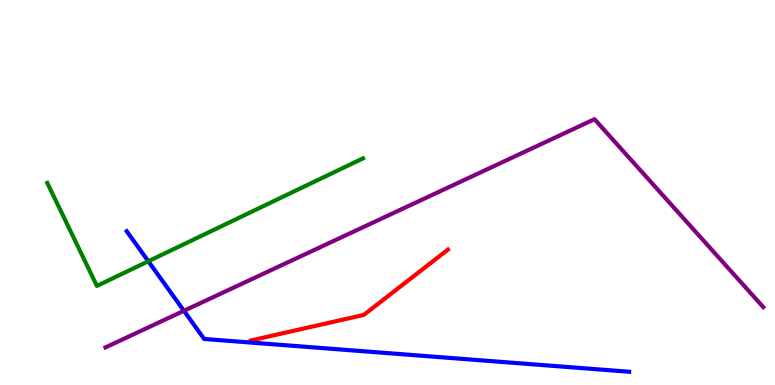[{'lines': ['blue', 'red'], 'intersections': []}, {'lines': ['green', 'red'], 'intersections': []}, {'lines': ['purple', 'red'], 'intersections': []}, {'lines': ['blue', 'green'], 'intersections': [{'x': 1.91, 'y': 3.21}]}, {'lines': ['blue', 'purple'], 'intersections': [{'x': 2.37, 'y': 1.93}]}, {'lines': ['green', 'purple'], 'intersections': []}]